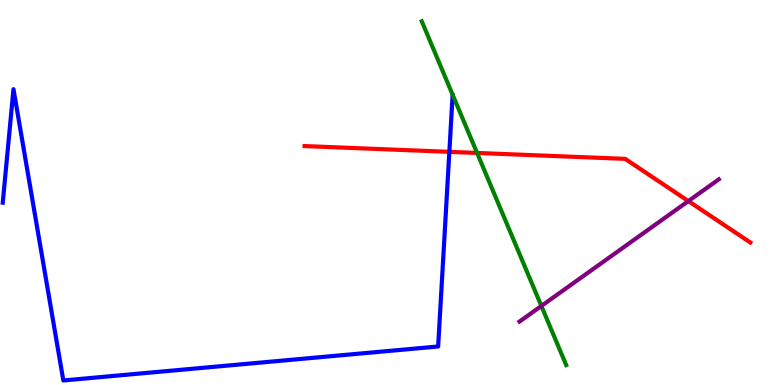[{'lines': ['blue', 'red'], 'intersections': [{'x': 5.8, 'y': 6.06}]}, {'lines': ['green', 'red'], 'intersections': [{'x': 6.16, 'y': 6.03}]}, {'lines': ['purple', 'red'], 'intersections': [{'x': 8.88, 'y': 4.78}]}, {'lines': ['blue', 'green'], 'intersections': []}, {'lines': ['blue', 'purple'], 'intersections': []}, {'lines': ['green', 'purple'], 'intersections': [{'x': 6.99, 'y': 2.05}]}]